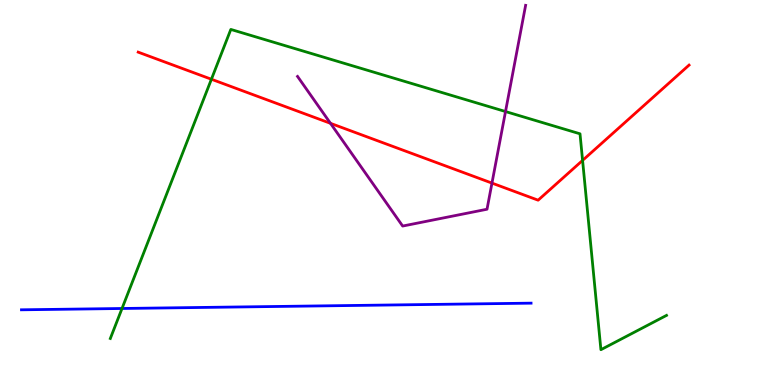[{'lines': ['blue', 'red'], 'intersections': []}, {'lines': ['green', 'red'], 'intersections': [{'x': 2.73, 'y': 7.94}, {'x': 7.52, 'y': 5.83}]}, {'lines': ['purple', 'red'], 'intersections': [{'x': 4.26, 'y': 6.8}, {'x': 6.35, 'y': 5.24}]}, {'lines': ['blue', 'green'], 'intersections': [{'x': 1.57, 'y': 1.99}]}, {'lines': ['blue', 'purple'], 'intersections': []}, {'lines': ['green', 'purple'], 'intersections': [{'x': 6.52, 'y': 7.1}]}]